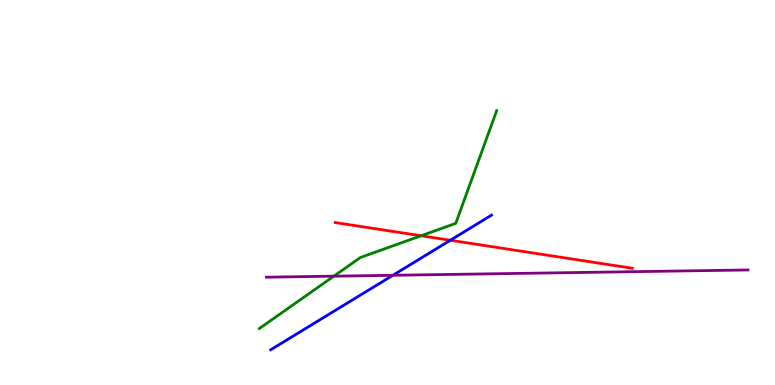[{'lines': ['blue', 'red'], 'intersections': [{'x': 5.81, 'y': 3.76}]}, {'lines': ['green', 'red'], 'intersections': [{'x': 5.43, 'y': 3.88}]}, {'lines': ['purple', 'red'], 'intersections': []}, {'lines': ['blue', 'green'], 'intersections': []}, {'lines': ['blue', 'purple'], 'intersections': [{'x': 5.07, 'y': 2.85}]}, {'lines': ['green', 'purple'], 'intersections': [{'x': 4.31, 'y': 2.83}]}]